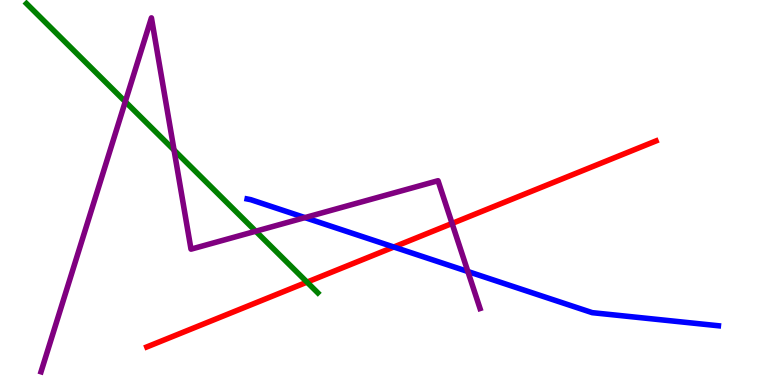[{'lines': ['blue', 'red'], 'intersections': [{'x': 5.08, 'y': 3.58}]}, {'lines': ['green', 'red'], 'intersections': [{'x': 3.96, 'y': 2.67}]}, {'lines': ['purple', 'red'], 'intersections': [{'x': 5.83, 'y': 4.2}]}, {'lines': ['blue', 'green'], 'intersections': []}, {'lines': ['blue', 'purple'], 'intersections': [{'x': 3.93, 'y': 4.35}, {'x': 6.04, 'y': 2.95}]}, {'lines': ['green', 'purple'], 'intersections': [{'x': 1.62, 'y': 7.36}, {'x': 2.25, 'y': 6.1}, {'x': 3.3, 'y': 3.99}]}]